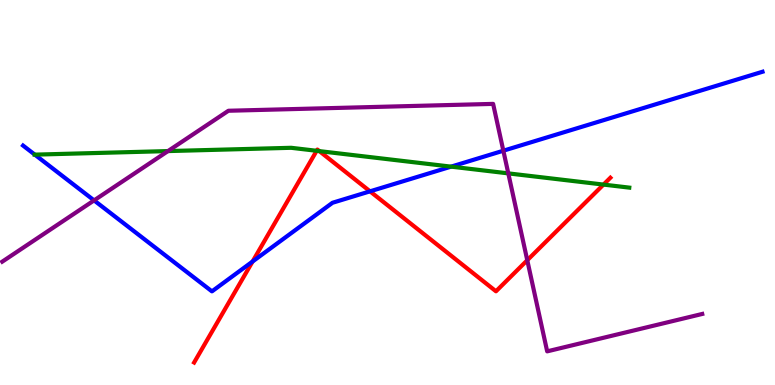[{'lines': ['blue', 'red'], 'intersections': [{'x': 3.26, 'y': 3.21}, {'x': 4.77, 'y': 5.03}]}, {'lines': ['green', 'red'], 'intersections': [{'x': 4.09, 'y': 6.08}, {'x': 4.12, 'y': 6.07}, {'x': 7.79, 'y': 5.21}]}, {'lines': ['purple', 'red'], 'intersections': [{'x': 6.8, 'y': 3.24}]}, {'lines': ['blue', 'green'], 'intersections': [{'x': 0.449, 'y': 5.98}, {'x': 5.82, 'y': 5.67}]}, {'lines': ['blue', 'purple'], 'intersections': [{'x': 1.21, 'y': 4.8}, {'x': 6.49, 'y': 6.09}]}, {'lines': ['green', 'purple'], 'intersections': [{'x': 2.17, 'y': 6.08}, {'x': 6.56, 'y': 5.5}]}]